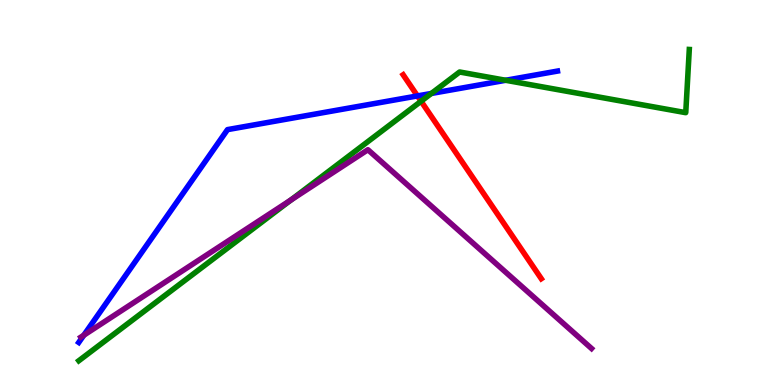[{'lines': ['blue', 'red'], 'intersections': [{'x': 5.39, 'y': 7.51}]}, {'lines': ['green', 'red'], 'intersections': [{'x': 5.43, 'y': 7.37}]}, {'lines': ['purple', 'red'], 'intersections': []}, {'lines': ['blue', 'green'], 'intersections': [{'x': 5.57, 'y': 7.57}, {'x': 6.52, 'y': 7.91}]}, {'lines': ['blue', 'purple'], 'intersections': [{'x': 1.08, 'y': 1.29}]}, {'lines': ['green', 'purple'], 'intersections': [{'x': 3.75, 'y': 4.81}]}]